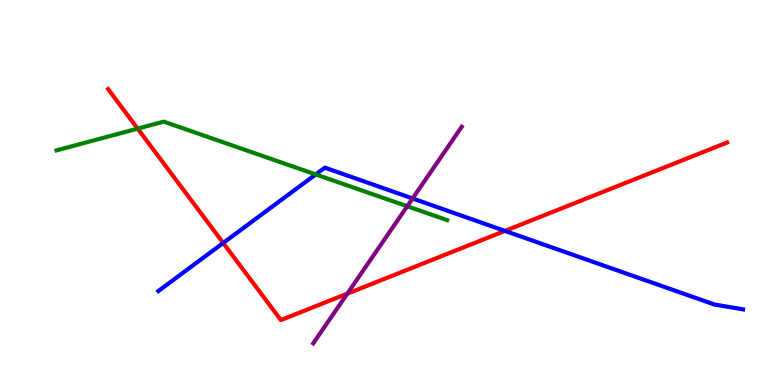[{'lines': ['blue', 'red'], 'intersections': [{'x': 2.88, 'y': 3.69}, {'x': 6.52, 'y': 4.0}]}, {'lines': ['green', 'red'], 'intersections': [{'x': 1.78, 'y': 6.66}]}, {'lines': ['purple', 'red'], 'intersections': [{'x': 4.48, 'y': 2.37}]}, {'lines': ['blue', 'green'], 'intersections': [{'x': 4.07, 'y': 5.47}]}, {'lines': ['blue', 'purple'], 'intersections': [{'x': 5.32, 'y': 4.85}]}, {'lines': ['green', 'purple'], 'intersections': [{'x': 5.25, 'y': 4.64}]}]